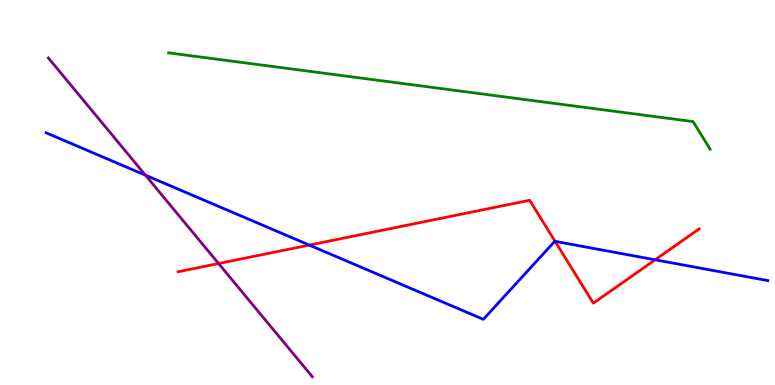[{'lines': ['blue', 'red'], 'intersections': [{'x': 3.99, 'y': 3.63}, {'x': 7.16, 'y': 3.73}, {'x': 8.45, 'y': 3.25}]}, {'lines': ['green', 'red'], 'intersections': []}, {'lines': ['purple', 'red'], 'intersections': [{'x': 2.82, 'y': 3.16}]}, {'lines': ['blue', 'green'], 'intersections': []}, {'lines': ['blue', 'purple'], 'intersections': [{'x': 1.88, 'y': 5.45}]}, {'lines': ['green', 'purple'], 'intersections': []}]